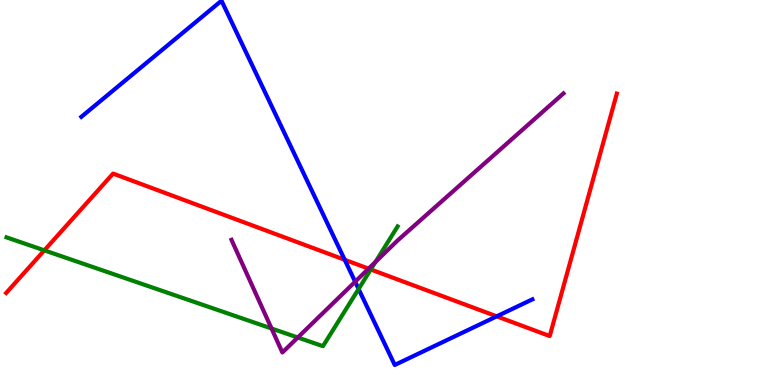[{'lines': ['blue', 'red'], 'intersections': [{'x': 4.45, 'y': 3.25}, {'x': 6.41, 'y': 1.78}]}, {'lines': ['green', 'red'], 'intersections': [{'x': 0.572, 'y': 3.5}, {'x': 4.78, 'y': 3.0}]}, {'lines': ['purple', 'red'], 'intersections': [{'x': 4.76, 'y': 3.02}]}, {'lines': ['blue', 'green'], 'intersections': [{'x': 4.63, 'y': 2.49}]}, {'lines': ['blue', 'purple'], 'intersections': [{'x': 4.58, 'y': 2.68}]}, {'lines': ['green', 'purple'], 'intersections': [{'x': 3.5, 'y': 1.47}, {'x': 3.84, 'y': 1.23}, {'x': 4.84, 'y': 3.19}]}]